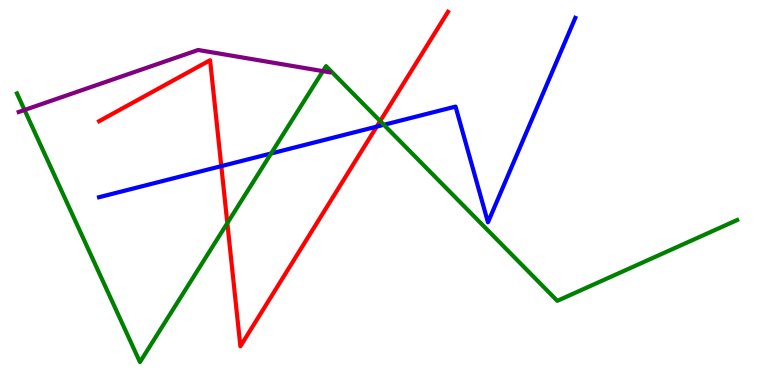[{'lines': ['blue', 'red'], 'intersections': [{'x': 2.86, 'y': 5.68}, {'x': 4.86, 'y': 6.71}]}, {'lines': ['green', 'red'], 'intersections': [{'x': 2.93, 'y': 4.2}, {'x': 4.91, 'y': 6.86}]}, {'lines': ['purple', 'red'], 'intersections': []}, {'lines': ['blue', 'green'], 'intersections': [{'x': 3.5, 'y': 6.01}, {'x': 4.95, 'y': 6.76}]}, {'lines': ['blue', 'purple'], 'intersections': []}, {'lines': ['green', 'purple'], 'intersections': [{'x': 0.317, 'y': 7.14}, {'x': 4.17, 'y': 8.15}]}]